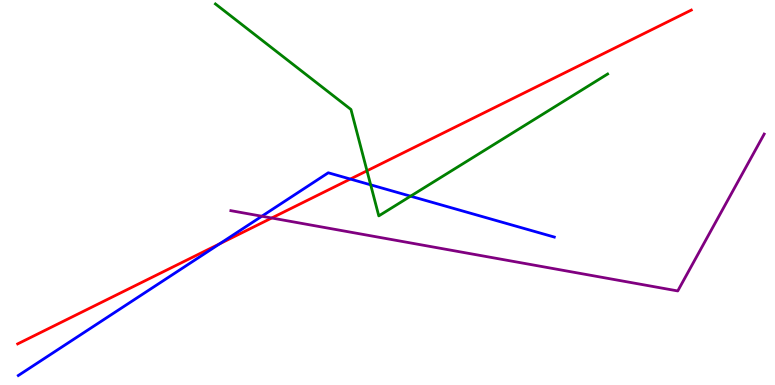[{'lines': ['blue', 'red'], 'intersections': [{'x': 2.84, 'y': 3.67}, {'x': 4.52, 'y': 5.35}]}, {'lines': ['green', 'red'], 'intersections': [{'x': 4.74, 'y': 5.56}]}, {'lines': ['purple', 'red'], 'intersections': [{'x': 3.51, 'y': 4.34}]}, {'lines': ['blue', 'green'], 'intersections': [{'x': 4.78, 'y': 5.2}, {'x': 5.3, 'y': 4.9}]}, {'lines': ['blue', 'purple'], 'intersections': [{'x': 3.38, 'y': 4.38}]}, {'lines': ['green', 'purple'], 'intersections': []}]